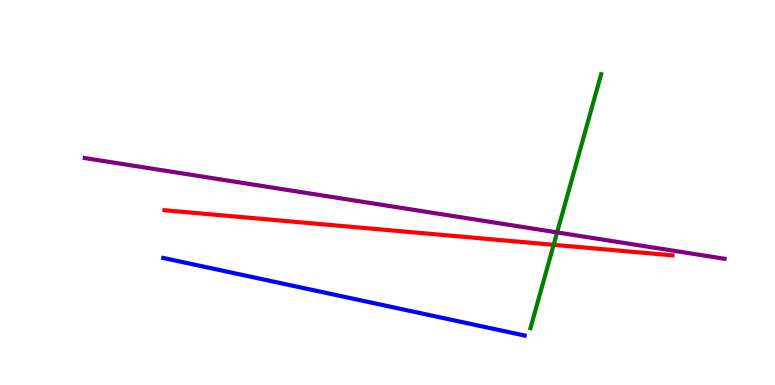[{'lines': ['blue', 'red'], 'intersections': []}, {'lines': ['green', 'red'], 'intersections': [{'x': 7.14, 'y': 3.64}]}, {'lines': ['purple', 'red'], 'intersections': []}, {'lines': ['blue', 'green'], 'intersections': []}, {'lines': ['blue', 'purple'], 'intersections': []}, {'lines': ['green', 'purple'], 'intersections': [{'x': 7.19, 'y': 3.96}]}]